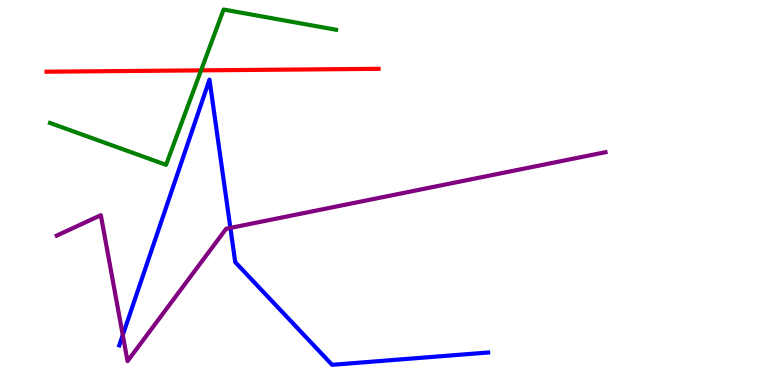[{'lines': ['blue', 'red'], 'intersections': []}, {'lines': ['green', 'red'], 'intersections': [{'x': 2.59, 'y': 8.17}]}, {'lines': ['purple', 'red'], 'intersections': []}, {'lines': ['blue', 'green'], 'intersections': []}, {'lines': ['blue', 'purple'], 'intersections': [{'x': 1.58, 'y': 1.3}, {'x': 2.97, 'y': 4.08}]}, {'lines': ['green', 'purple'], 'intersections': []}]